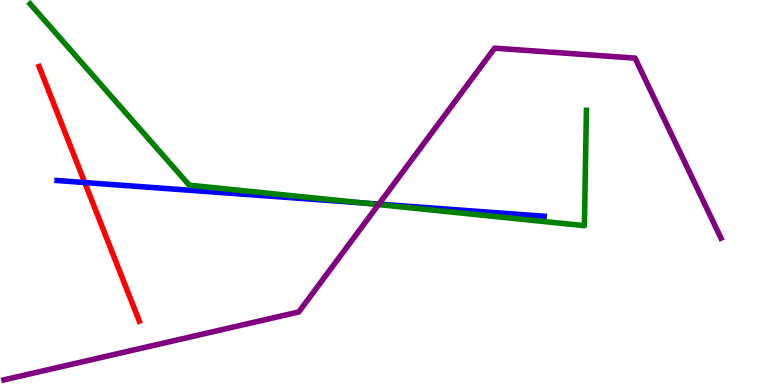[{'lines': ['blue', 'red'], 'intersections': [{'x': 1.09, 'y': 5.26}]}, {'lines': ['green', 'red'], 'intersections': []}, {'lines': ['purple', 'red'], 'intersections': []}, {'lines': ['blue', 'green'], 'intersections': [{'x': 4.68, 'y': 4.73}]}, {'lines': ['blue', 'purple'], 'intersections': [{'x': 4.89, 'y': 4.7}]}, {'lines': ['green', 'purple'], 'intersections': [{'x': 4.88, 'y': 4.69}]}]